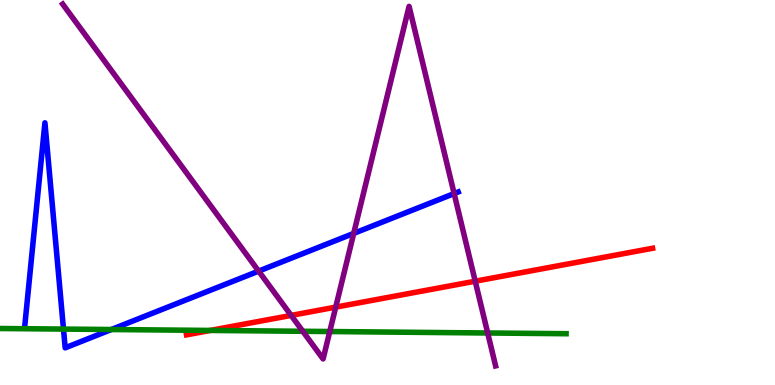[{'lines': ['blue', 'red'], 'intersections': []}, {'lines': ['green', 'red'], 'intersections': [{'x': 2.71, 'y': 1.42}]}, {'lines': ['purple', 'red'], 'intersections': [{'x': 3.76, 'y': 1.81}, {'x': 4.33, 'y': 2.02}, {'x': 6.13, 'y': 2.7}]}, {'lines': ['blue', 'green'], 'intersections': [{'x': 0.819, 'y': 1.45}, {'x': 1.44, 'y': 1.44}]}, {'lines': ['blue', 'purple'], 'intersections': [{'x': 3.34, 'y': 2.96}, {'x': 4.56, 'y': 3.94}, {'x': 5.86, 'y': 4.97}]}, {'lines': ['green', 'purple'], 'intersections': [{'x': 3.91, 'y': 1.4}, {'x': 4.26, 'y': 1.39}, {'x': 6.29, 'y': 1.35}]}]